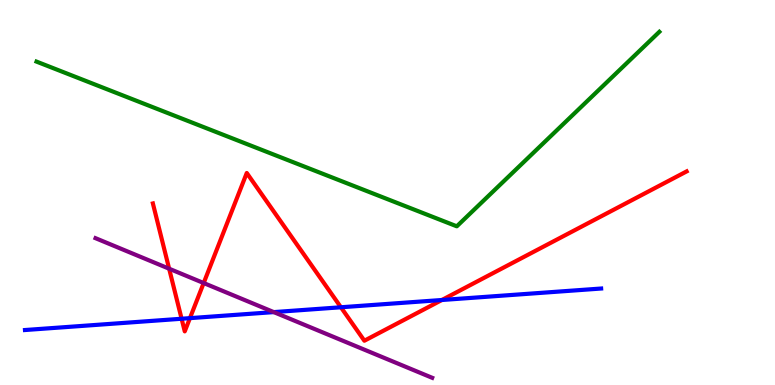[{'lines': ['blue', 'red'], 'intersections': [{'x': 2.34, 'y': 1.72}, {'x': 2.45, 'y': 1.74}, {'x': 4.4, 'y': 2.02}, {'x': 5.7, 'y': 2.21}]}, {'lines': ['green', 'red'], 'intersections': []}, {'lines': ['purple', 'red'], 'intersections': [{'x': 2.18, 'y': 3.02}, {'x': 2.63, 'y': 2.65}]}, {'lines': ['blue', 'green'], 'intersections': []}, {'lines': ['blue', 'purple'], 'intersections': [{'x': 3.53, 'y': 1.89}]}, {'lines': ['green', 'purple'], 'intersections': []}]